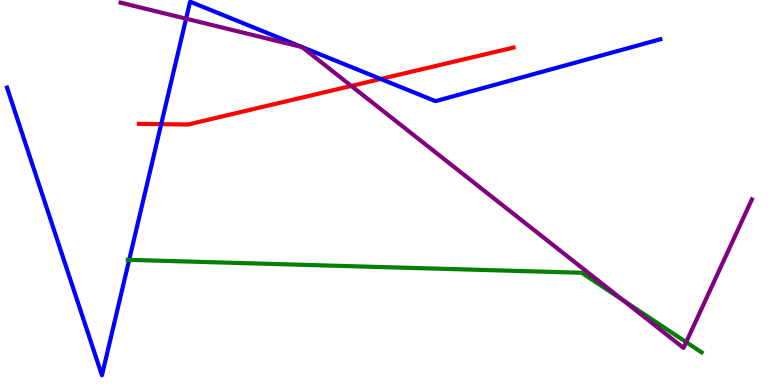[{'lines': ['blue', 'red'], 'intersections': [{'x': 2.08, 'y': 6.78}, {'x': 4.91, 'y': 7.95}]}, {'lines': ['green', 'red'], 'intersections': []}, {'lines': ['purple', 'red'], 'intersections': [{'x': 4.53, 'y': 7.77}]}, {'lines': ['blue', 'green'], 'intersections': [{'x': 1.67, 'y': 3.25}]}, {'lines': ['blue', 'purple'], 'intersections': [{'x': 2.4, 'y': 9.51}]}, {'lines': ['green', 'purple'], 'intersections': [{'x': 8.04, 'y': 2.2}, {'x': 8.85, 'y': 1.11}]}]